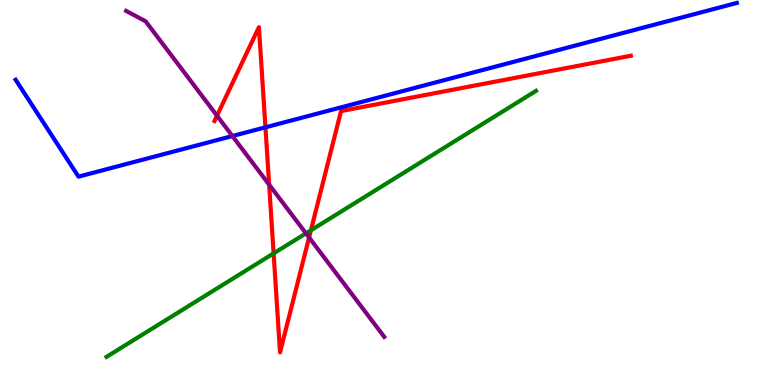[{'lines': ['blue', 'red'], 'intersections': [{'x': 3.43, 'y': 6.69}]}, {'lines': ['green', 'red'], 'intersections': [{'x': 3.53, 'y': 3.42}, {'x': 4.01, 'y': 4.02}]}, {'lines': ['purple', 'red'], 'intersections': [{'x': 2.8, 'y': 7.0}, {'x': 3.47, 'y': 5.2}, {'x': 3.99, 'y': 3.83}]}, {'lines': ['blue', 'green'], 'intersections': []}, {'lines': ['blue', 'purple'], 'intersections': [{'x': 3.0, 'y': 6.47}]}, {'lines': ['green', 'purple'], 'intersections': [{'x': 3.95, 'y': 3.94}]}]